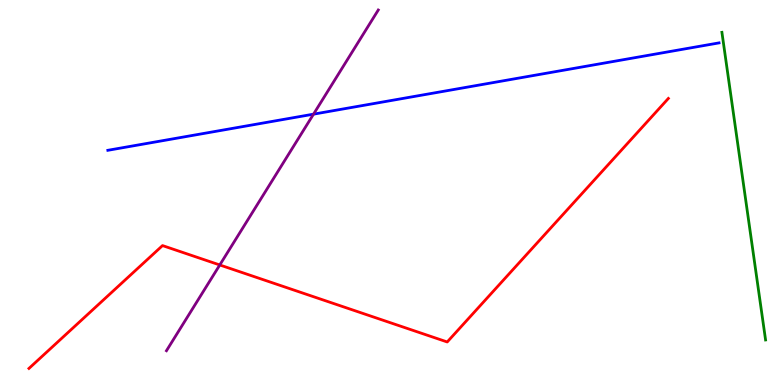[{'lines': ['blue', 'red'], 'intersections': []}, {'lines': ['green', 'red'], 'intersections': []}, {'lines': ['purple', 'red'], 'intersections': [{'x': 2.84, 'y': 3.12}]}, {'lines': ['blue', 'green'], 'intersections': []}, {'lines': ['blue', 'purple'], 'intersections': [{'x': 4.05, 'y': 7.03}]}, {'lines': ['green', 'purple'], 'intersections': []}]